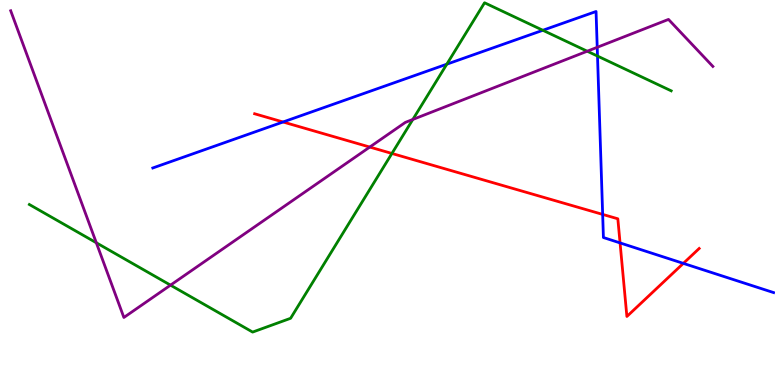[{'lines': ['blue', 'red'], 'intersections': [{'x': 3.65, 'y': 6.83}, {'x': 7.78, 'y': 4.43}, {'x': 8.0, 'y': 3.69}, {'x': 8.82, 'y': 3.16}]}, {'lines': ['green', 'red'], 'intersections': [{'x': 5.06, 'y': 6.01}]}, {'lines': ['purple', 'red'], 'intersections': [{'x': 4.77, 'y': 6.18}]}, {'lines': ['blue', 'green'], 'intersections': [{'x': 5.77, 'y': 8.33}, {'x': 7.0, 'y': 9.21}, {'x': 7.71, 'y': 8.54}]}, {'lines': ['blue', 'purple'], 'intersections': [{'x': 7.71, 'y': 8.77}]}, {'lines': ['green', 'purple'], 'intersections': [{'x': 1.24, 'y': 3.69}, {'x': 2.2, 'y': 2.59}, {'x': 5.33, 'y': 6.9}, {'x': 7.58, 'y': 8.67}]}]